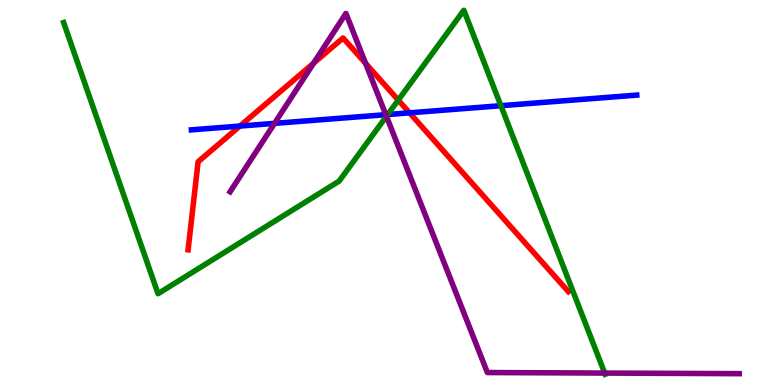[{'lines': ['blue', 'red'], 'intersections': [{'x': 3.1, 'y': 6.73}, {'x': 5.28, 'y': 7.07}]}, {'lines': ['green', 'red'], 'intersections': [{'x': 5.14, 'y': 7.4}]}, {'lines': ['purple', 'red'], 'intersections': [{'x': 4.05, 'y': 8.36}, {'x': 4.72, 'y': 8.35}]}, {'lines': ['blue', 'green'], 'intersections': [{'x': 5.0, 'y': 7.03}, {'x': 6.46, 'y': 7.25}]}, {'lines': ['blue', 'purple'], 'intersections': [{'x': 3.54, 'y': 6.8}, {'x': 4.98, 'y': 7.02}]}, {'lines': ['green', 'purple'], 'intersections': [{'x': 4.99, 'y': 6.98}, {'x': 7.8, 'y': 0.31}]}]